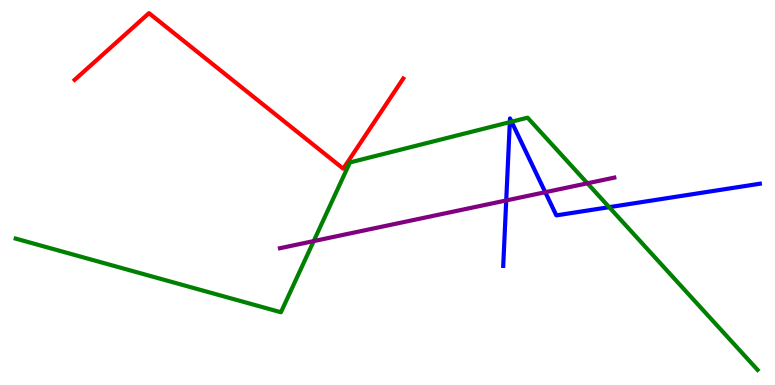[{'lines': ['blue', 'red'], 'intersections': []}, {'lines': ['green', 'red'], 'intersections': []}, {'lines': ['purple', 'red'], 'intersections': []}, {'lines': ['blue', 'green'], 'intersections': [{'x': 6.58, 'y': 6.83}, {'x': 6.6, 'y': 6.84}, {'x': 7.86, 'y': 4.62}]}, {'lines': ['blue', 'purple'], 'intersections': [{'x': 6.53, 'y': 4.79}, {'x': 7.04, 'y': 5.01}]}, {'lines': ['green', 'purple'], 'intersections': [{'x': 4.05, 'y': 3.74}, {'x': 7.58, 'y': 5.24}]}]